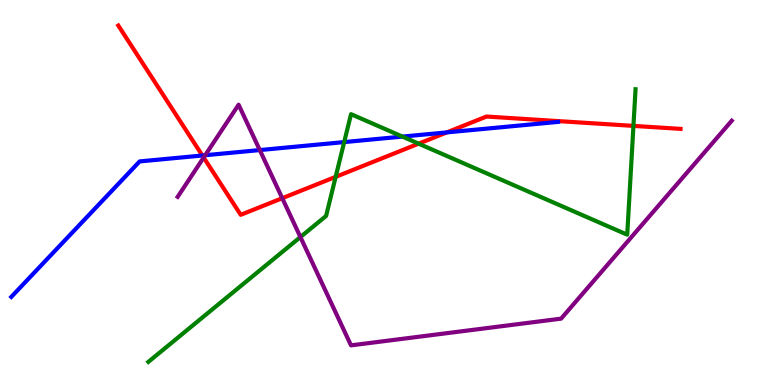[{'lines': ['blue', 'red'], 'intersections': [{'x': 2.61, 'y': 5.96}, {'x': 5.77, 'y': 6.56}]}, {'lines': ['green', 'red'], 'intersections': [{'x': 4.33, 'y': 5.41}, {'x': 5.4, 'y': 6.27}, {'x': 8.17, 'y': 6.73}]}, {'lines': ['purple', 'red'], 'intersections': [{'x': 2.63, 'y': 5.91}, {'x': 3.64, 'y': 4.85}]}, {'lines': ['blue', 'green'], 'intersections': [{'x': 4.44, 'y': 6.31}, {'x': 5.19, 'y': 6.45}]}, {'lines': ['blue', 'purple'], 'intersections': [{'x': 2.65, 'y': 5.97}, {'x': 3.35, 'y': 6.1}]}, {'lines': ['green', 'purple'], 'intersections': [{'x': 3.88, 'y': 3.84}]}]